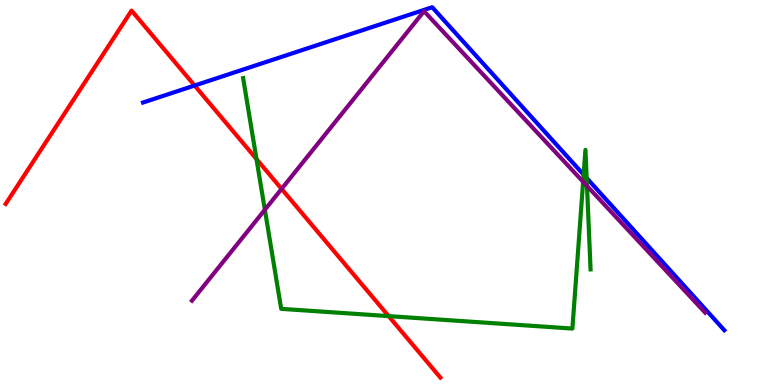[{'lines': ['blue', 'red'], 'intersections': [{'x': 2.51, 'y': 7.78}]}, {'lines': ['green', 'red'], 'intersections': [{'x': 3.31, 'y': 5.87}, {'x': 5.01, 'y': 1.79}]}, {'lines': ['purple', 'red'], 'intersections': [{'x': 3.63, 'y': 5.09}]}, {'lines': ['blue', 'green'], 'intersections': [{'x': 7.53, 'y': 5.46}, {'x': 7.57, 'y': 5.38}]}, {'lines': ['blue', 'purple'], 'intersections': []}, {'lines': ['green', 'purple'], 'intersections': [{'x': 3.42, 'y': 4.55}, {'x': 7.52, 'y': 5.28}, {'x': 7.57, 'y': 5.17}]}]